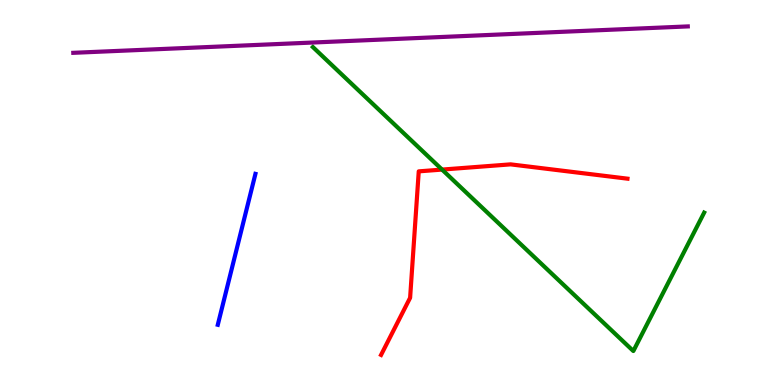[{'lines': ['blue', 'red'], 'intersections': []}, {'lines': ['green', 'red'], 'intersections': [{'x': 5.7, 'y': 5.6}]}, {'lines': ['purple', 'red'], 'intersections': []}, {'lines': ['blue', 'green'], 'intersections': []}, {'lines': ['blue', 'purple'], 'intersections': []}, {'lines': ['green', 'purple'], 'intersections': []}]